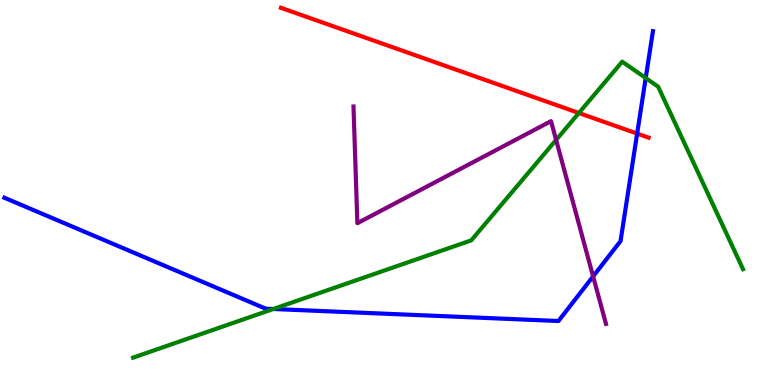[{'lines': ['blue', 'red'], 'intersections': [{'x': 8.22, 'y': 6.53}]}, {'lines': ['green', 'red'], 'intersections': [{'x': 7.47, 'y': 7.06}]}, {'lines': ['purple', 'red'], 'intersections': []}, {'lines': ['blue', 'green'], 'intersections': [{'x': 3.53, 'y': 1.97}, {'x': 8.33, 'y': 7.97}]}, {'lines': ['blue', 'purple'], 'intersections': [{'x': 7.65, 'y': 2.82}]}, {'lines': ['green', 'purple'], 'intersections': [{'x': 7.18, 'y': 6.36}]}]